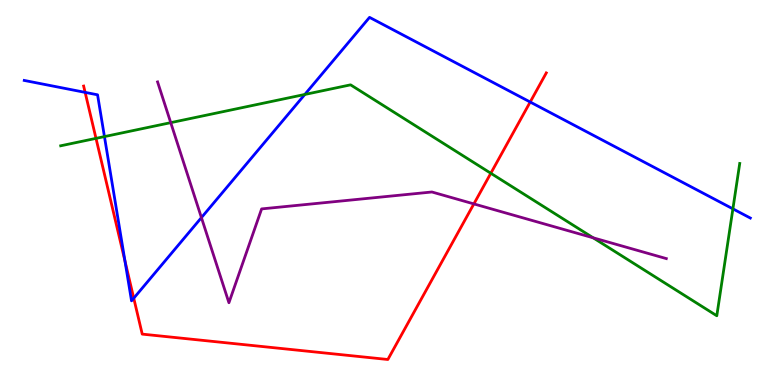[{'lines': ['blue', 'red'], 'intersections': [{'x': 1.1, 'y': 7.6}, {'x': 1.61, 'y': 3.22}, {'x': 1.73, 'y': 2.25}, {'x': 6.84, 'y': 7.35}]}, {'lines': ['green', 'red'], 'intersections': [{'x': 1.24, 'y': 6.41}, {'x': 6.33, 'y': 5.5}]}, {'lines': ['purple', 'red'], 'intersections': [{'x': 6.11, 'y': 4.7}]}, {'lines': ['blue', 'green'], 'intersections': [{'x': 1.35, 'y': 6.45}, {'x': 3.93, 'y': 7.55}, {'x': 9.46, 'y': 4.58}]}, {'lines': ['blue', 'purple'], 'intersections': [{'x': 2.6, 'y': 4.35}]}, {'lines': ['green', 'purple'], 'intersections': [{'x': 2.2, 'y': 6.81}, {'x': 7.65, 'y': 3.82}]}]